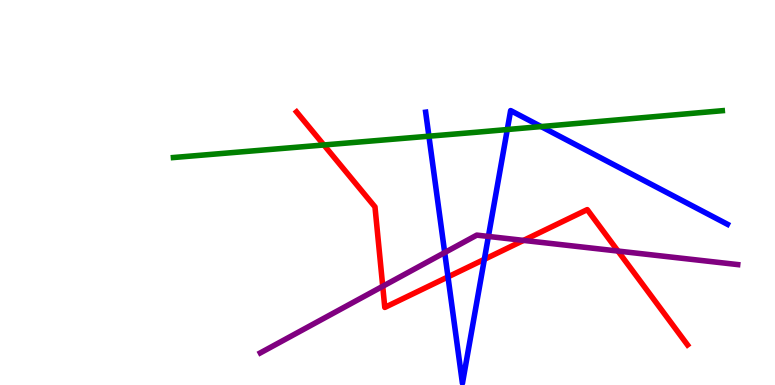[{'lines': ['blue', 'red'], 'intersections': [{'x': 5.78, 'y': 2.81}, {'x': 6.25, 'y': 3.26}]}, {'lines': ['green', 'red'], 'intersections': [{'x': 4.18, 'y': 6.23}]}, {'lines': ['purple', 'red'], 'intersections': [{'x': 4.94, 'y': 2.56}, {'x': 6.76, 'y': 3.76}, {'x': 7.97, 'y': 3.48}]}, {'lines': ['blue', 'green'], 'intersections': [{'x': 5.53, 'y': 6.46}, {'x': 6.55, 'y': 6.64}, {'x': 6.98, 'y': 6.71}]}, {'lines': ['blue', 'purple'], 'intersections': [{'x': 5.74, 'y': 3.44}, {'x': 6.3, 'y': 3.86}]}, {'lines': ['green', 'purple'], 'intersections': []}]